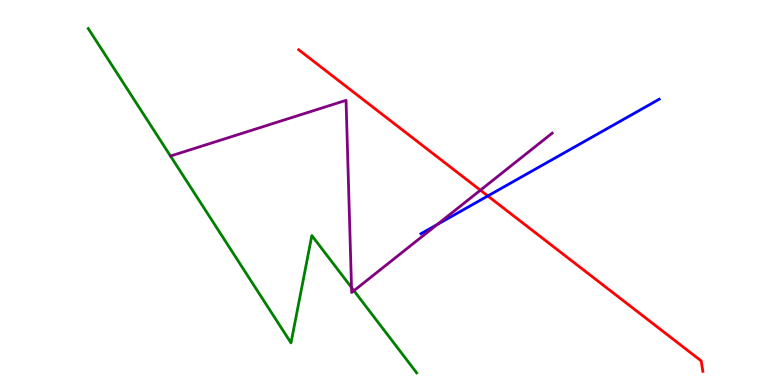[{'lines': ['blue', 'red'], 'intersections': [{'x': 6.29, 'y': 4.91}]}, {'lines': ['green', 'red'], 'intersections': []}, {'lines': ['purple', 'red'], 'intersections': [{'x': 6.2, 'y': 5.06}]}, {'lines': ['blue', 'green'], 'intersections': []}, {'lines': ['blue', 'purple'], 'intersections': [{'x': 5.64, 'y': 4.17}]}, {'lines': ['green', 'purple'], 'intersections': [{'x': 4.54, 'y': 2.53}, {'x': 4.57, 'y': 2.45}]}]